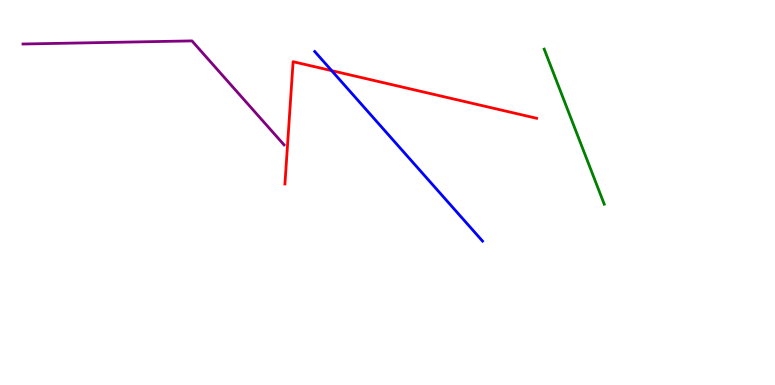[{'lines': ['blue', 'red'], 'intersections': [{'x': 4.28, 'y': 8.16}]}, {'lines': ['green', 'red'], 'intersections': []}, {'lines': ['purple', 'red'], 'intersections': []}, {'lines': ['blue', 'green'], 'intersections': []}, {'lines': ['blue', 'purple'], 'intersections': []}, {'lines': ['green', 'purple'], 'intersections': []}]